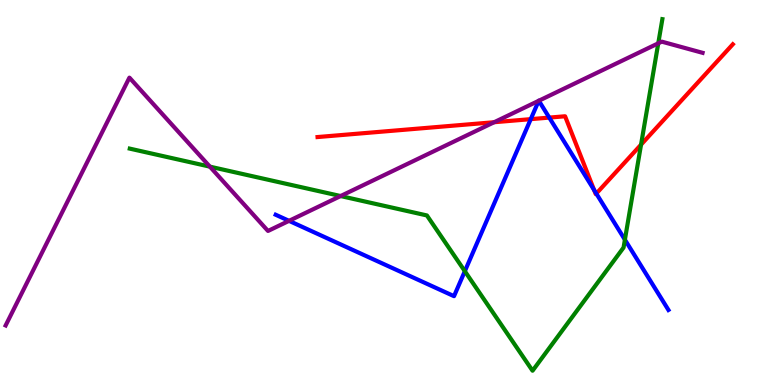[{'lines': ['blue', 'red'], 'intersections': [{'x': 6.85, 'y': 6.91}, {'x': 7.09, 'y': 6.95}, {'x': 7.67, 'y': 5.07}, {'x': 7.69, 'y': 4.97}]}, {'lines': ['green', 'red'], 'intersections': [{'x': 8.27, 'y': 6.24}]}, {'lines': ['purple', 'red'], 'intersections': [{'x': 6.38, 'y': 6.83}]}, {'lines': ['blue', 'green'], 'intersections': [{'x': 6.0, 'y': 2.96}, {'x': 8.06, 'y': 3.77}]}, {'lines': ['blue', 'purple'], 'intersections': [{'x': 3.73, 'y': 4.26}, {'x': 6.95, 'y': 7.38}, {'x': 6.95, 'y': 7.38}]}, {'lines': ['green', 'purple'], 'intersections': [{'x': 2.71, 'y': 5.67}, {'x': 4.4, 'y': 4.91}, {'x': 8.49, 'y': 8.87}]}]